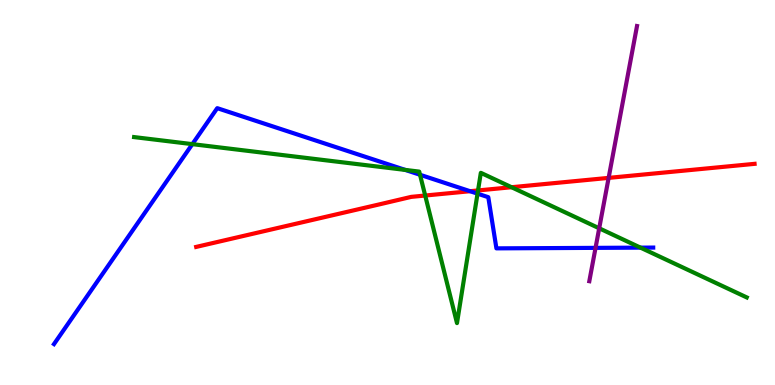[{'lines': ['blue', 'red'], 'intersections': [{'x': 6.07, 'y': 5.03}]}, {'lines': ['green', 'red'], 'intersections': [{'x': 5.49, 'y': 4.92}, {'x': 6.17, 'y': 5.05}, {'x': 6.6, 'y': 5.14}]}, {'lines': ['purple', 'red'], 'intersections': [{'x': 7.85, 'y': 5.38}]}, {'lines': ['blue', 'green'], 'intersections': [{'x': 2.48, 'y': 6.26}, {'x': 5.23, 'y': 5.59}, {'x': 5.42, 'y': 5.46}, {'x': 6.16, 'y': 4.97}, {'x': 8.26, 'y': 3.57}]}, {'lines': ['blue', 'purple'], 'intersections': [{'x': 7.68, 'y': 3.56}]}, {'lines': ['green', 'purple'], 'intersections': [{'x': 7.73, 'y': 4.07}]}]